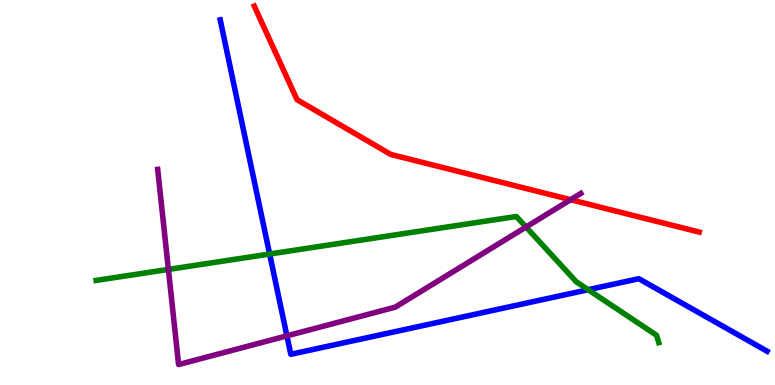[{'lines': ['blue', 'red'], 'intersections': []}, {'lines': ['green', 'red'], 'intersections': []}, {'lines': ['purple', 'red'], 'intersections': [{'x': 7.36, 'y': 4.81}]}, {'lines': ['blue', 'green'], 'intersections': [{'x': 3.48, 'y': 3.4}, {'x': 7.59, 'y': 2.47}]}, {'lines': ['blue', 'purple'], 'intersections': [{'x': 3.7, 'y': 1.28}]}, {'lines': ['green', 'purple'], 'intersections': [{'x': 2.17, 'y': 3.0}, {'x': 6.79, 'y': 4.1}]}]